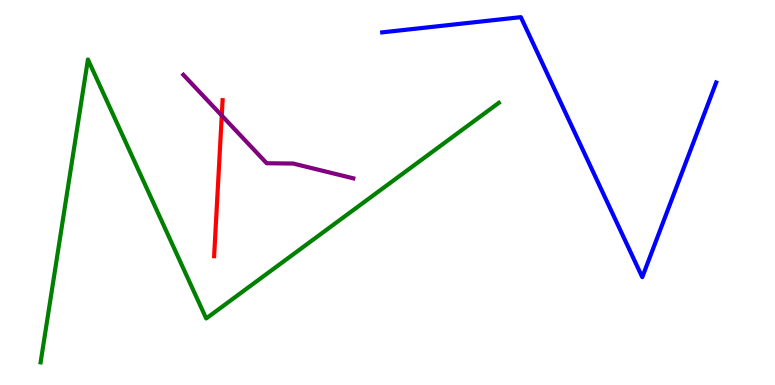[{'lines': ['blue', 'red'], 'intersections': []}, {'lines': ['green', 'red'], 'intersections': []}, {'lines': ['purple', 'red'], 'intersections': [{'x': 2.86, 'y': 7.0}]}, {'lines': ['blue', 'green'], 'intersections': []}, {'lines': ['blue', 'purple'], 'intersections': []}, {'lines': ['green', 'purple'], 'intersections': []}]